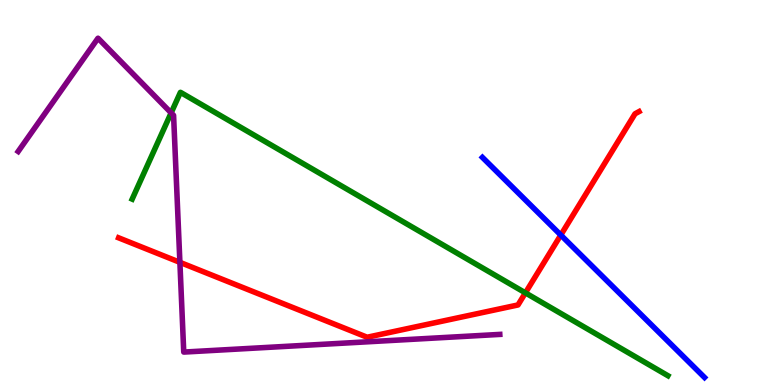[{'lines': ['blue', 'red'], 'intersections': [{'x': 7.24, 'y': 3.89}]}, {'lines': ['green', 'red'], 'intersections': [{'x': 6.78, 'y': 2.39}]}, {'lines': ['purple', 'red'], 'intersections': [{'x': 2.32, 'y': 3.19}]}, {'lines': ['blue', 'green'], 'intersections': []}, {'lines': ['blue', 'purple'], 'intersections': []}, {'lines': ['green', 'purple'], 'intersections': [{'x': 2.21, 'y': 7.07}]}]